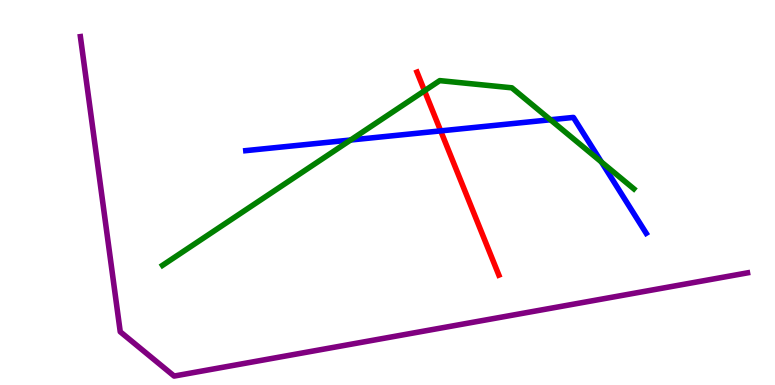[{'lines': ['blue', 'red'], 'intersections': [{'x': 5.69, 'y': 6.6}]}, {'lines': ['green', 'red'], 'intersections': [{'x': 5.48, 'y': 7.64}]}, {'lines': ['purple', 'red'], 'intersections': []}, {'lines': ['blue', 'green'], 'intersections': [{'x': 4.52, 'y': 6.36}, {'x': 7.1, 'y': 6.89}, {'x': 7.76, 'y': 5.79}]}, {'lines': ['blue', 'purple'], 'intersections': []}, {'lines': ['green', 'purple'], 'intersections': []}]